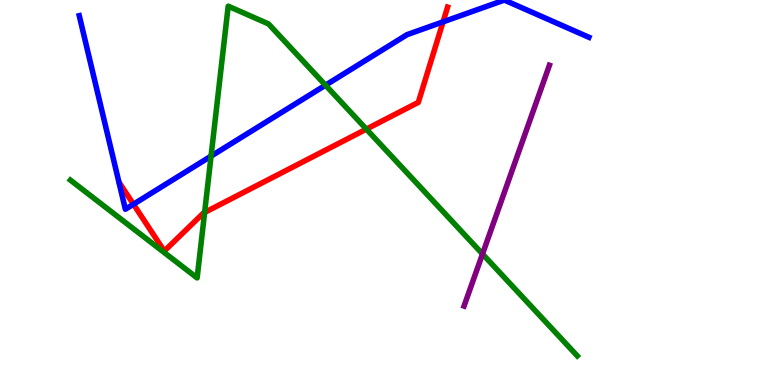[{'lines': ['blue', 'red'], 'intersections': [{'x': 1.72, 'y': 4.7}, {'x': 5.72, 'y': 9.43}]}, {'lines': ['green', 'red'], 'intersections': [{'x': 2.64, 'y': 4.48}, {'x': 4.73, 'y': 6.65}]}, {'lines': ['purple', 'red'], 'intersections': []}, {'lines': ['blue', 'green'], 'intersections': [{'x': 2.72, 'y': 5.94}, {'x': 4.2, 'y': 7.79}]}, {'lines': ['blue', 'purple'], 'intersections': []}, {'lines': ['green', 'purple'], 'intersections': [{'x': 6.23, 'y': 3.4}]}]